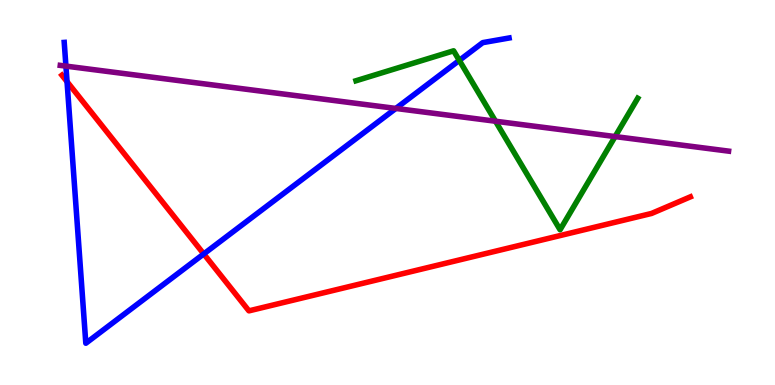[{'lines': ['blue', 'red'], 'intersections': [{'x': 0.865, 'y': 7.88}, {'x': 2.63, 'y': 3.4}]}, {'lines': ['green', 'red'], 'intersections': []}, {'lines': ['purple', 'red'], 'intersections': []}, {'lines': ['blue', 'green'], 'intersections': [{'x': 5.93, 'y': 8.43}]}, {'lines': ['blue', 'purple'], 'intersections': [{'x': 0.851, 'y': 8.28}, {'x': 5.11, 'y': 7.18}]}, {'lines': ['green', 'purple'], 'intersections': [{'x': 6.39, 'y': 6.85}, {'x': 7.94, 'y': 6.45}]}]